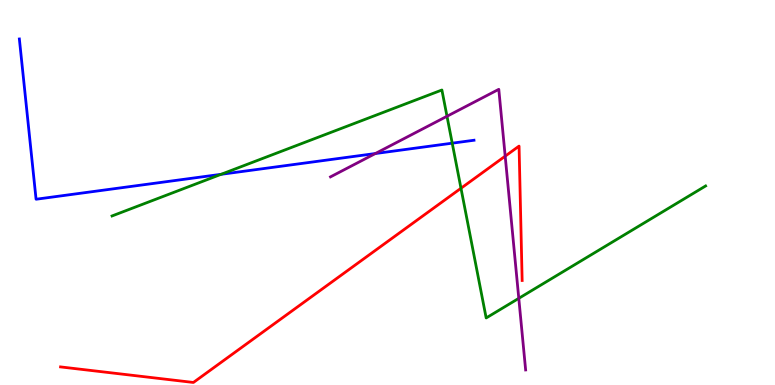[{'lines': ['blue', 'red'], 'intersections': []}, {'lines': ['green', 'red'], 'intersections': [{'x': 5.95, 'y': 5.11}]}, {'lines': ['purple', 'red'], 'intersections': [{'x': 6.52, 'y': 5.94}]}, {'lines': ['blue', 'green'], 'intersections': [{'x': 2.85, 'y': 5.47}, {'x': 5.84, 'y': 6.28}]}, {'lines': ['blue', 'purple'], 'intersections': [{'x': 4.84, 'y': 6.01}]}, {'lines': ['green', 'purple'], 'intersections': [{'x': 5.77, 'y': 6.98}, {'x': 6.69, 'y': 2.25}]}]